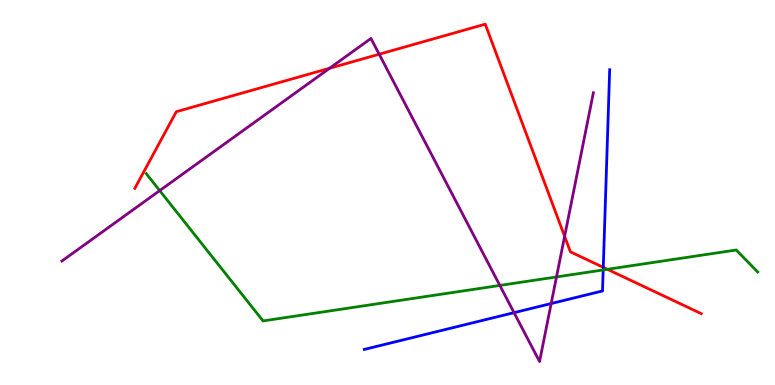[{'lines': ['blue', 'red'], 'intersections': [{'x': 7.78, 'y': 3.06}]}, {'lines': ['green', 'red'], 'intersections': [{'x': 7.84, 'y': 3.0}]}, {'lines': ['purple', 'red'], 'intersections': [{'x': 4.25, 'y': 8.23}, {'x': 4.89, 'y': 8.59}, {'x': 7.29, 'y': 3.86}]}, {'lines': ['blue', 'green'], 'intersections': [{'x': 7.78, 'y': 2.99}]}, {'lines': ['blue', 'purple'], 'intersections': [{'x': 6.63, 'y': 1.88}, {'x': 7.11, 'y': 2.12}]}, {'lines': ['green', 'purple'], 'intersections': [{'x': 2.06, 'y': 5.05}, {'x': 6.45, 'y': 2.59}, {'x': 7.18, 'y': 2.81}]}]